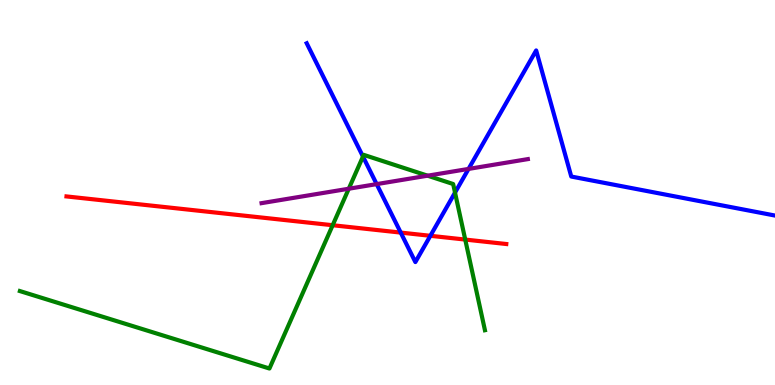[{'lines': ['blue', 'red'], 'intersections': [{'x': 5.17, 'y': 3.96}, {'x': 5.55, 'y': 3.88}]}, {'lines': ['green', 'red'], 'intersections': [{'x': 4.29, 'y': 4.15}, {'x': 6.0, 'y': 3.78}]}, {'lines': ['purple', 'red'], 'intersections': []}, {'lines': ['blue', 'green'], 'intersections': [{'x': 4.68, 'y': 5.93}, {'x': 5.87, 'y': 5.0}]}, {'lines': ['blue', 'purple'], 'intersections': [{'x': 4.86, 'y': 5.22}, {'x': 6.05, 'y': 5.61}]}, {'lines': ['green', 'purple'], 'intersections': [{'x': 4.5, 'y': 5.1}, {'x': 5.52, 'y': 5.44}]}]